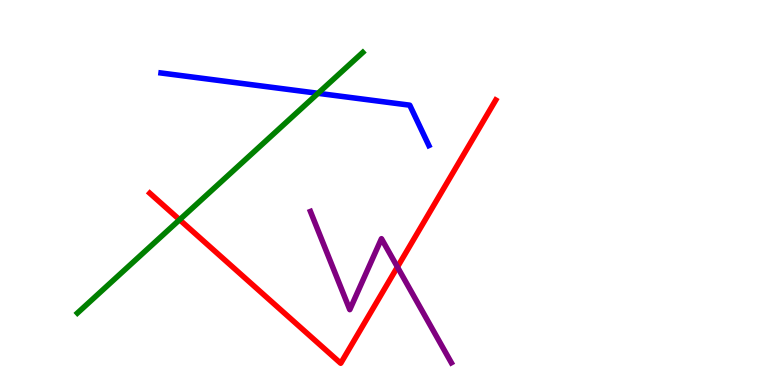[{'lines': ['blue', 'red'], 'intersections': []}, {'lines': ['green', 'red'], 'intersections': [{'x': 2.32, 'y': 4.29}]}, {'lines': ['purple', 'red'], 'intersections': [{'x': 5.13, 'y': 3.06}]}, {'lines': ['blue', 'green'], 'intersections': [{'x': 4.1, 'y': 7.58}]}, {'lines': ['blue', 'purple'], 'intersections': []}, {'lines': ['green', 'purple'], 'intersections': []}]